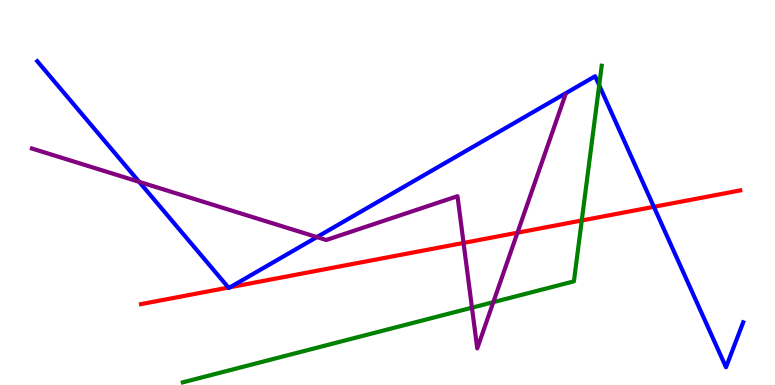[{'lines': ['blue', 'red'], 'intersections': [{'x': 2.95, 'y': 2.53}, {'x': 2.97, 'y': 2.54}, {'x': 8.44, 'y': 4.63}]}, {'lines': ['green', 'red'], 'intersections': [{'x': 7.51, 'y': 4.27}]}, {'lines': ['purple', 'red'], 'intersections': [{'x': 5.98, 'y': 3.69}, {'x': 6.68, 'y': 3.96}]}, {'lines': ['blue', 'green'], 'intersections': [{'x': 7.73, 'y': 7.79}]}, {'lines': ['blue', 'purple'], 'intersections': [{'x': 1.8, 'y': 5.28}, {'x': 4.09, 'y': 3.84}]}, {'lines': ['green', 'purple'], 'intersections': [{'x': 6.09, 'y': 2.01}, {'x': 6.37, 'y': 2.15}]}]